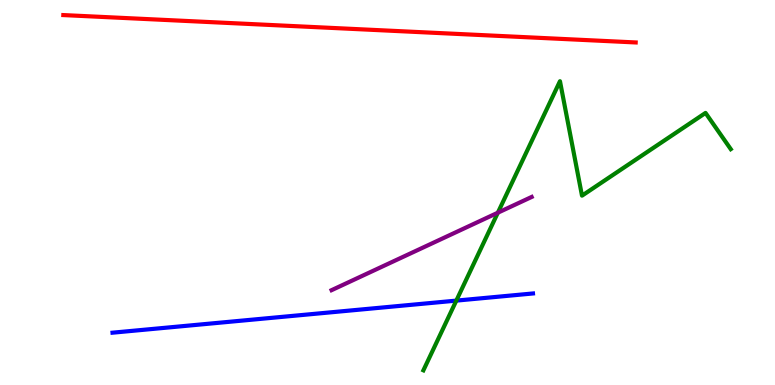[{'lines': ['blue', 'red'], 'intersections': []}, {'lines': ['green', 'red'], 'intersections': []}, {'lines': ['purple', 'red'], 'intersections': []}, {'lines': ['blue', 'green'], 'intersections': [{'x': 5.89, 'y': 2.19}]}, {'lines': ['blue', 'purple'], 'intersections': []}, {'lines': ['green', 'purple'], 'intersections': [{'x': 6.42, 'y': 4.48}]}]